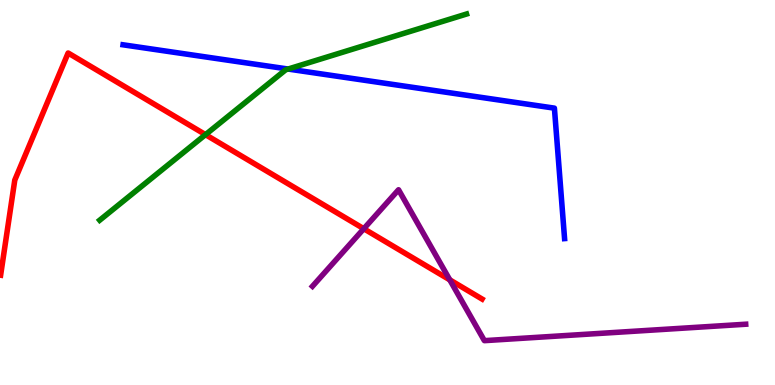[{'lines': ['blue', 'red'], 'intersections': []}, {'lines': ['green', 'red'], 'intersections': [{'x': 2.65, 'y': 6.5}]}, {'lines': ['purple', 'red'], 'intersections': [{'x': 4.69, 'y': 4.06}, {'x': 5.8, 'y': 2.73}]}, {'lines': ['blue', 'green'], 'intersections': [{'x': 3.72, 'y': 8.21}]}, {'lines': ['blue', 'purple'], 'intersections': []}, {'lines': ['green', 'purple'], 'intersections': []}]